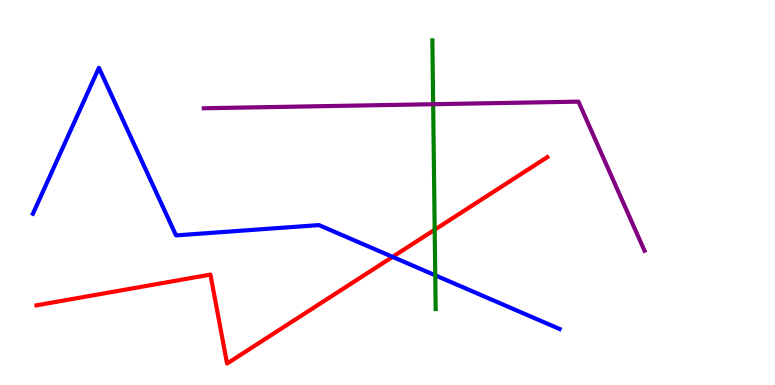[{'lines': ['blue', 'red'], 'intersections': [{'x': 5.07, 'y': 3.33}]}, {'lines': ['green', 'red'], 'intersections': [{'x': 5.61, 'y': 4.03}]}, {'lines': ['purple', 'red'], 'intersections': []}, {'lines': ['blue', 'green'], 'intersections': [{'x': 5.62, 'y': 2.85}]}, {'lines': ['blue', 'purple'], 'intersections': []}, {'lines': ['green', 'purple'], 'intersections': [{'x': 5.59, 'y': 7.29}]}]